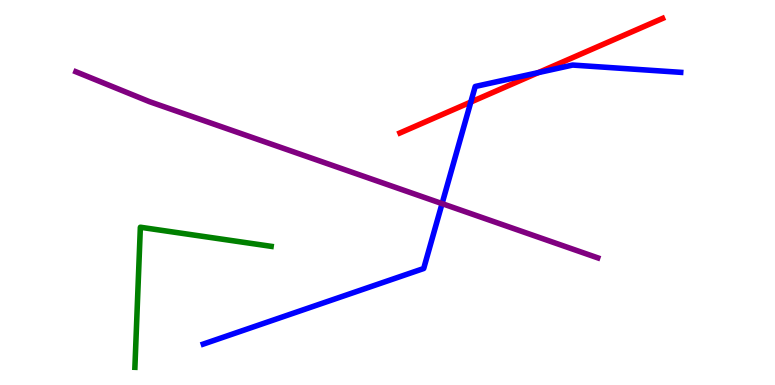[{'lines': ['blue', 'red'], 'intersections': [{'x': 6.08, 'y': 7.35}, {'x': 6.95, 'y': 8.11}]}, {'lines': ['green', 'red'], 'intersections': []}, {'lines': ['purple', 'red'], 'intersections': []}, {'lines': ['blue', 'green'], 'intersections': []}, {'lines': ['blue', 'purple'], 'intersections': [{'x': 5.7, 'y': 4.71}]}, {'lines': ['green', 'purple'], 'intersections': []}]